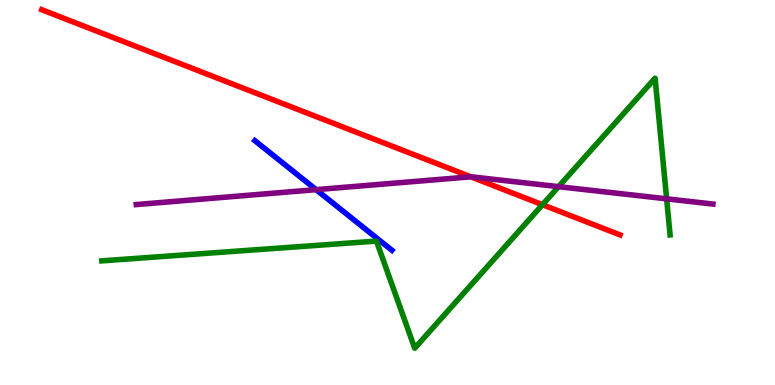[{'lines': ['blue', 'red'], 'intersections': []}, {'lines': ['green', 'red'], 'intersections': [{'x': 7.0, 'y': 4.68}]}, {'lines': ['purple', 'red'], 'intersections': [{'x': 6.08, 'y': 5.41}]}, {'lines': ['blue', 'green'], 'intersections': []}, {'lines': ['blue', 'purple'], 'intersections': [{'x': 4.08, 'y': 5.07}]}, {'lines': ['green', 'purple'], 'intersections': [{'x': 7.21, 'y': 5.15}, {'x': 8.6, 'y': 4.84}]}]